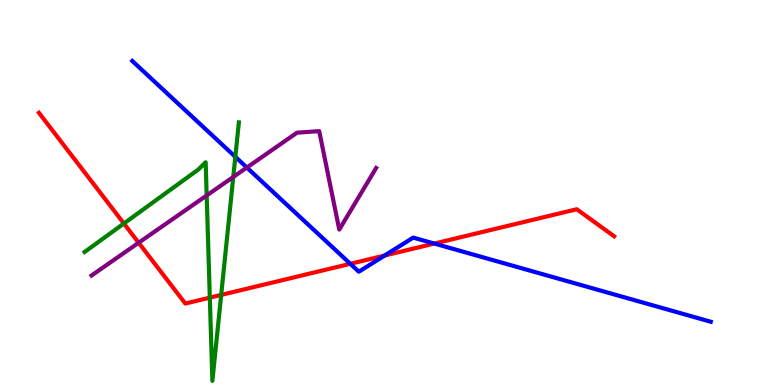[{'lines': ['blue', 'red'], 'intersections': [{'x': 4.52, 'y': 3.15}, {'x': 4.96, 'y': 3.36}, {'x': 5.6, 'y': 3.67}]}, {'lines': ['green', 'red'], 'intersections': [{'x': 1.6, 'y': 4.19}, {'x': 2.71, 'y': 2.27}, {'x': 2.85, 'y': 2.34}]}, {'lines': ['purple', 'red'], 'intersections': [{'x': 1.79, 'y': 3.69}]}, {'lines': ['blue', 'green'], 'intersections': [{'x': 3.04, 'y': 5.93}]}, {'lines': ['blue', 'purple'], 'intersections': [{'x': 3.19, 'y': 5.65}]}, {'lines': ['green', 'purple'], 'intersections': [{'x': 2.67, 'y': 4.92}, {'x': 3.01, 'y': 5.4}]}]